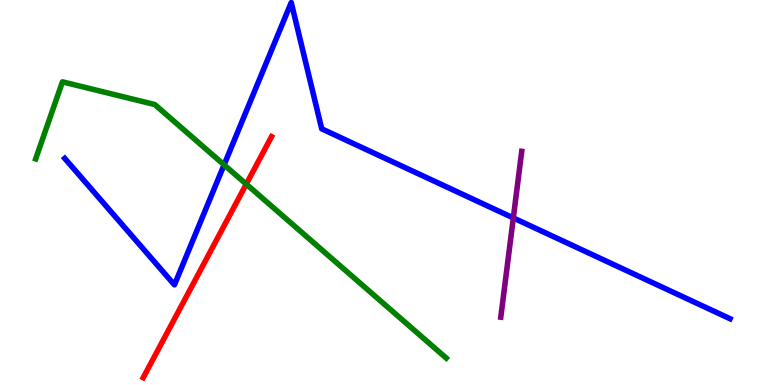[{'lines': ['blue', 'red'], 'intersections': []}, {'lines': ['green', 'red'], 'intersections': [{'x': 3.18, 'y': 5.22}]}, {'lines': ['purple', 'red'], 'intersections': []}, {'lines': ['blue', 'green'], 'intersections': [{'x': 2.89, 'y': 5.72}]}, {'lines': ['blue', 'purple'], 'intersections': [{'x': 6.62, 'y': 4.34}]}, {'lines': ['green', 'purple'], 'intersections': []}]